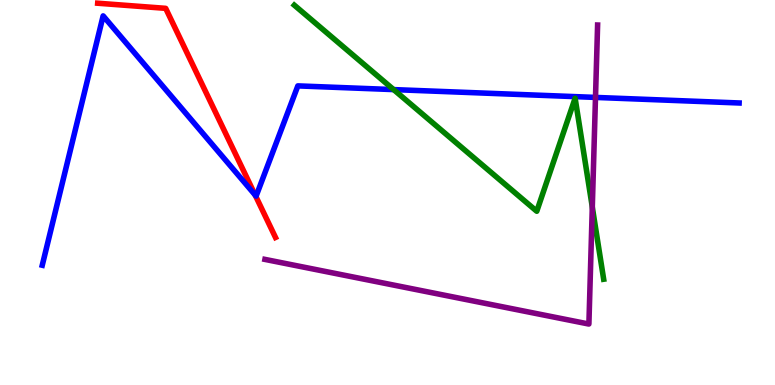[{'lines': ['blue', 'red'], 'intersections': [{'x': 3.29, 'y': 4.93}]}, {'lines': ['green', 'red'], 'intersections': []}, {'lines': ['purple', 'red'], 'intersections': []}, {'lines': ['blue', 'green'], 'intersections': [{'x': 5.08, 'y': 7.67}]}, {'lines': ['blue', 'purple'], 'intersections': [{'x': 7.68, 'y': 7.47}]}, {'lines': ['green', 'purple'], 'intersections': [{'x': 7.64, 'y': 4.62}]}]